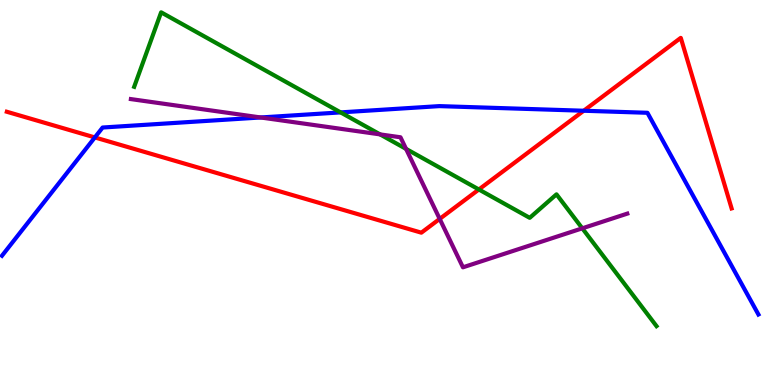[{'lines': ['blue', 'red'], 'intersections': [{'x': 1.22, 'y': 6.43}, {'x': 7.53, 'y': 7.12}]}, {'lines': ['green', 'red'], 'intersections': [{'x': 6.18, 'y': 5.08}]}, {'lines': ['purple', 'red'], 'intersections': [{'x': 5.67, 'y': 4.31}]}, {'lines': ['blue', 'green'], 'intersections': [{'x': 4.39, 'y': 7.08}]}, {'lines': ['blue', 'purple'], 'intersections': [{'x': 3.36, 'y': 6.95}]}, {'lines': ['green', 'purple'], 'intersections': [{'x': 4.9, 'y': 6.51}, {'x': 5.24, 'y': 6.13}, {'x': 7.51, 'y': 4.07}]}]